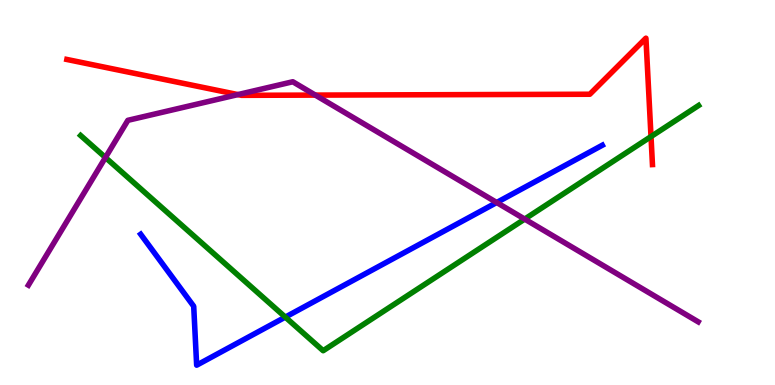[{'lines': ['blue', 'red'], 'intersections': []}, {'lines': ['green', 'red'], 'intersections': [{'x': 8.4, 'y': 6.45}]}, {'lines': ['purple', 'red'], 'intersections': [{'x': 3.07, 'y': 7.54}, {'x': 4.07, 'y': 7.53}]}, {'lines': ['blue', 'green'], 'intersections': [{'x': 3.68, 'y': 1.76}]}, {'lines': ['blue', 'purple'], 'intersections': [{'x': 6.41, 'y': 4.74}]}, {'lines': ['green', 'purple'], 'intersections': [{'x': 1.36, 'y': 5.91}, {'x': 6.77, 'y': 4.31}]}]